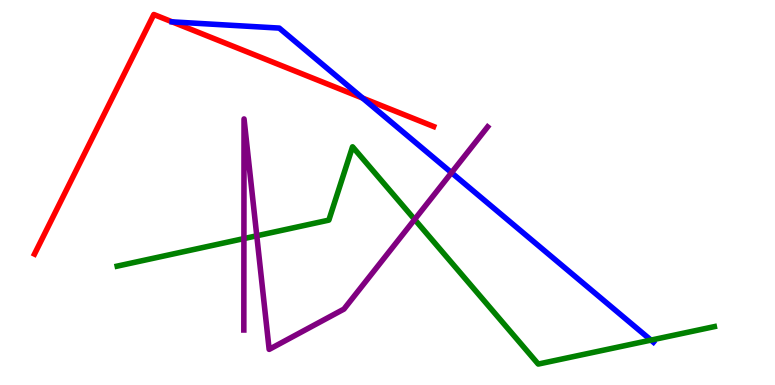[{'lines': ['blue', 'red'], 'intersections': [{'x': 4.68, 'y': 7.45}]}, {'lines': ['green', 'red'], 'intersections': []}, {'lines': ['purple', 'red'], 'intersections': []}, {'lines': ['blue', 'green'], 'intersections': [{'x': 8.4, 'y': 1.17}]}, {'lines': ['blue', 'purple'], 'intersections': [{'x': 5.83, 'y': 5.51}]}, {'lines': ['green', 'purple'], 'intersections': [{'x': 3.15, 'y': 3.8}, {'x': 3.31, 'y': 3.88}, {'x': 5.35, 'y': 4.3}]}]